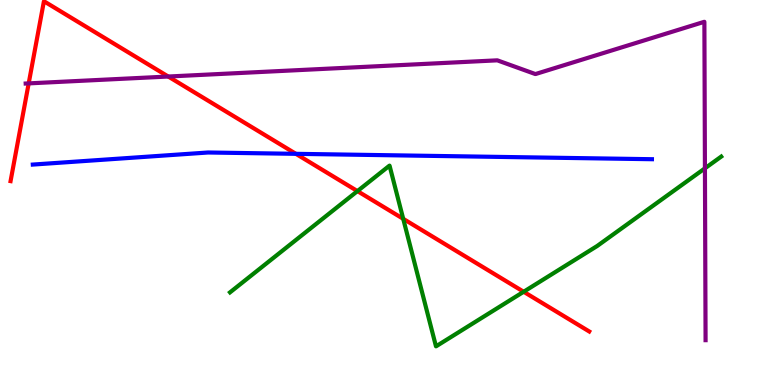[{'lines': ['blue', 'red'], 'intersections': [{'x': 3.82, 'y': 6.0}]}, {'lines': ['green', 'red'], 'intersections': [{'x': 4.61, 'y': 5.04}, {'x': 5.2, 'y': 4.32}, {'x': 6.76, 'y': 2.42}]}, {'lines': ['purple', 'red'], 'intersections': [{'x': 0.37, 'y': 7.83}, {'x': 2.17, 'y': 8.01}]}, {'lines': ['blue', 'green'], 'intersections': []}, {'lines': ['blue', 'purple'], 'intersections': []}, {'lines': ['green', 'purple'], 'intersections': [{'x': 9.1, 'y': 5.63}]}]